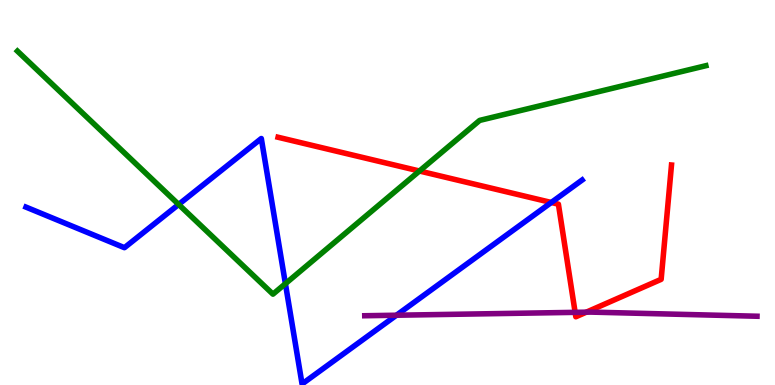[{'lines': ['blue', 'red'], 'intersections': [{'x': 7.11, 'y': 4.74}]}, {'lines': ['green', 'red'], 'intersections': [{'x': 5.41, 'y': 5.56}]}, {'lines': ['purple', 'red'], 'intersections': [{'x': 7.42, 'y': 1.89}, {'x': 7.57, 'y': 1.89}]}, {'lines': ['blue', 'green'], 'intersections': [{'x': 2.31, 'y': 4.69}, {'x': 3.68, 'y': 2.63}]}, {'lines': ['blue', 'purple'], 'intersections': [{'x': 5.12, 'y': 1.81}]}, {'lines': ['green', 'purple'], 'intersections': []}]